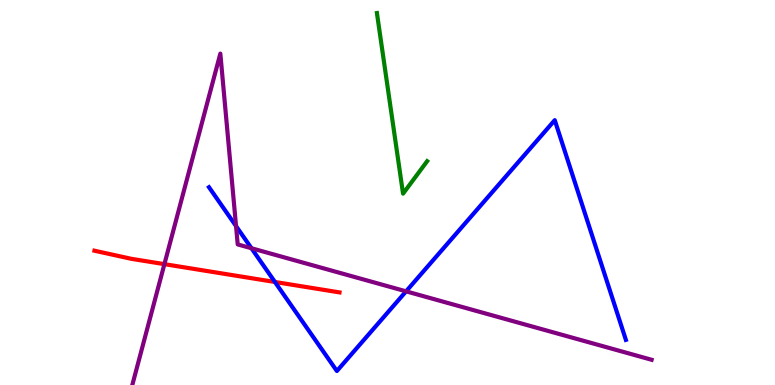[{'lines': ['blue', 'red'], 'intersections': [{'x': 3.55, 'y': 2.68}]}, {'lines': ['green', 'red'], 'intersections': []}, {'lines': ['purple', 'red'], 'intersections': [{'x': 2.12, 'y': 3.14}]}, {'lines': ['blue', 'green'], 'intersections': []}, {'lines': ['blue', 'purple'], 'intersections': [{'x': 3.05, 'y': 4.13}, {'x': 3.24, 'y': 3.55}, {'x': 5.24, 'y': 2.43}]}, {'lines': ['green', 'purple'], 'intersections': []}]